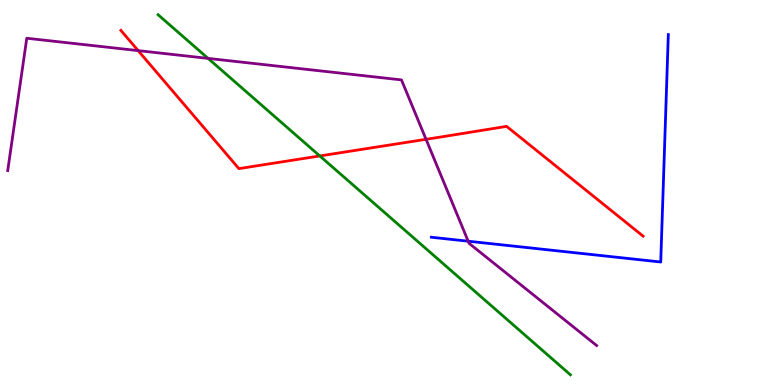[{'lines': ['blue', 'red'], 'intersections': []}, {'lines': ['green', 'red'], 'intersections': [{'x': 4.13, 'y': 5.95}]}, {'lines': ['purple', 'red'], 'intersections': [{'x': 1.78, 'y': 8.69}, {'x': 5.5, 'y': 6.38}]}, {'lines': ['blue', 'green'], 'intersections': []}, {'lines': ['blue', 'purple'], 'intersections': [{'x': 6.04, 'y': 3.73}]}, {'lines': ['green', 'purple'], 'intersections': [{'x': 2.68, 'y': 8.48}]}]